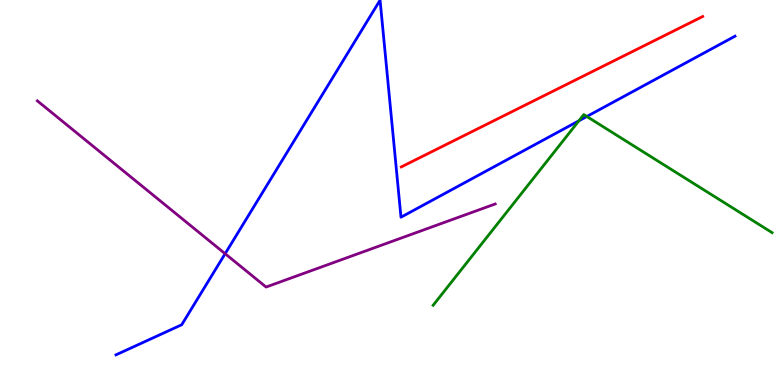[{'lines': ['blue', 'red'], 'intersections': []}, {'lines': ['green', 'red'], 'intersections': []}, {'lines': ['purple', 'red'], 'intersections': []}, {'lines': ['blue', 'green'], 'intersections': [{'x': 7.47, 'y': 6.86}, {'x': 7.57, 'y': 6.97}]}, {'lines': ['blue', 'purple'], 'intersections': [{'x': 2.9, 'y': 3.41}]}, {'lines': ['green', 'purple'], 'intersections': []}]